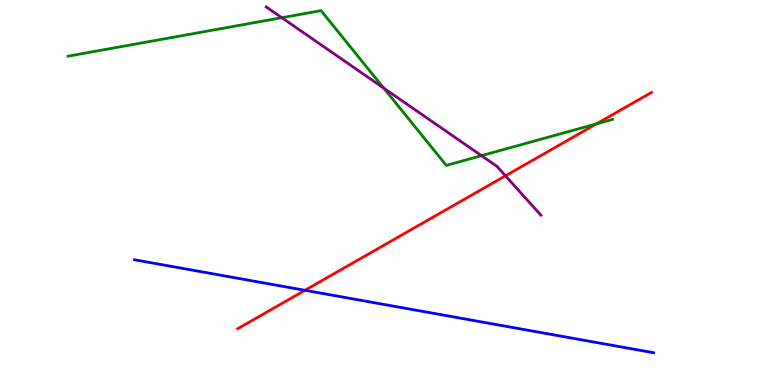[{'lines': ['blue', 'red'], 'intersections': [{'x': 3.94, 'y': 2.46}]}, {'lines': ['green', 'red'], 'intersections': [{'x': 7.7, 'y': 6.78}]}, {'lines': ['purple', 'red'], 'intersections': [{'x': 6.52, 'y': 5.43}]}, {'lines': ['blue', 'green'], 'intersections': []}, {'lines': ['blue', 'purple'], 'intersections': []}, {'lines': ['green', 'purple'], 'intersections': [{'x': 3.64, 'y': 9.54}, {'x': 4.95, 'y': 7.71}, {'x': 6.21, 'y': 5.96}]}]